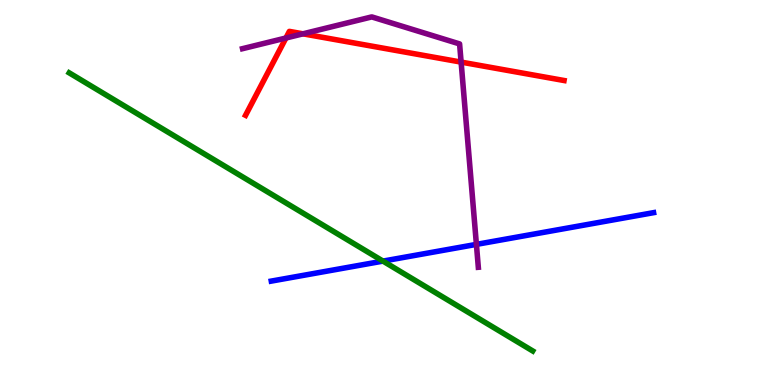[{'lines': ['blue', 'red'], 'intersections': []}, {'lines': ['green', 'red'], 'intersections': []}, {'lines': ['purple', 'red'], 'intersections': [{'x': 3.69, 'y': 9.01}, {'x': 3.91, 'y': 9.12}, {'x': 5.95, 'y': 8.39}]}, {'lines': ['blue', 'green'], 'intersections': [{'x': 4.94, 'y': 3.22}]}, {'lines': ['blue', 'purple'], 'intersections': [{'x': 6.15, 'y': 3.65}]}, {'lines': ['green', 'purple'], 'intersections': []}]